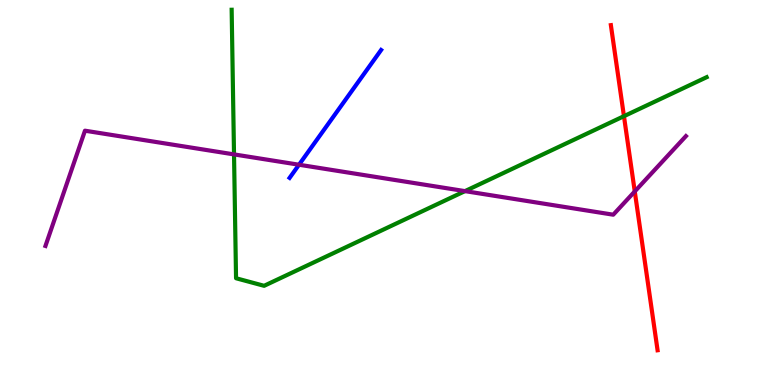[{'lines': ['blue', 'red'], 'intersections': []}, {'lines': ['green', 'red'], 'intersections': [{'x': 8.05, 'y': 6.98}]}, {'lines': ['purple', 'red'], 'intersections': [{'x': 8.19, 'y': 5.03}]}, {'lines': ['blue', 'green'], 'intersections': []}, {'lines': ['blue', 'purple'], 'intersections': [{'x': 3.86, 'y': 5.72}]}, {'lines': ['green', 'purple'], 'intersections': [{'x': 3.02, 'y': 5.99}, {'x': 6.0, 'y': 5.04}]}]